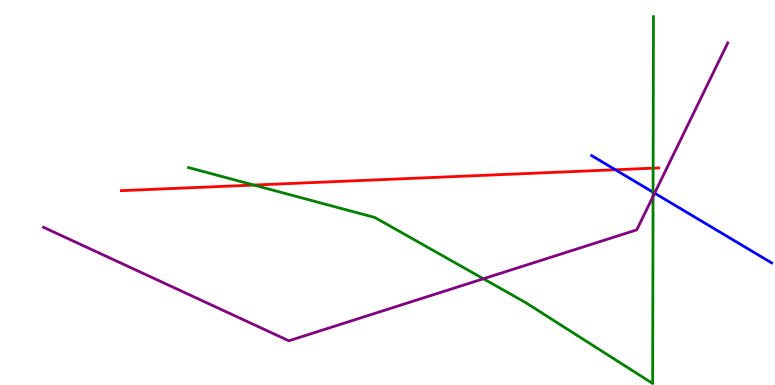[{'lines': ['blue', 'red'], 'intersections': [{'x': 7.94, 'y': 5.59}]}, {'lines': ['green', 'red'], 'intersections': [{'x': 3.28, 'y': 5.19}, {'x': 8.43, 'y': 5.63}]}, {'lines': ['purple', 'red'], 'intersections': []}, {'lines': ['blue', 'green'], 'intersections': [{'x': 8.43, 'y': 5.01}]}, {'lines': ['blue', 'purple'], 'intersections': [{'x': 8.45, 'y': 4.98}]}, {'lines': ['green', 'purple'], 'intersections': [{'x': 6.24, 'y': 2.76}, {'x': 8.43, 'y': 4.9}]}]